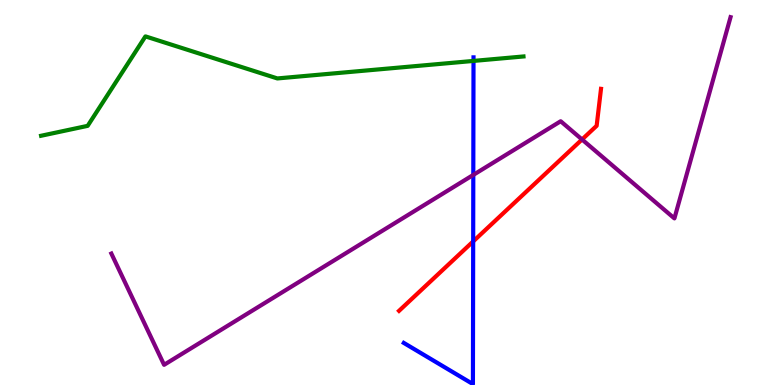[{'lines': ['blue', 'red'], 'intersections': [{'x': 6.11, 'y': 3.73}]}, {'lines': ['green', 'red'], 'intersections': []}, {'lines': ['purple', 'red'], 'intersections': [{'x': 7.51, 'y': 6.38}]}, {'lines': ['blue', 'green'], 'intersections': [{'x': 6.11, 'y': 8.42}]}, {'lines': ['blue', 'purple'], 'intersections': [{'x': 6.11, 'y': 5.46}]}, {'lines': ['green', 'purple'], 'intersections': []}]